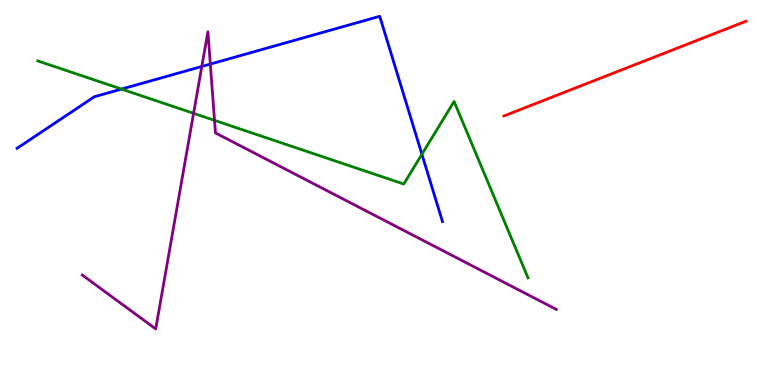[{'lines': ['blue', 'red'], 'intersections': []}, {'lines': ['green', 'red'], 'intersections': []}, {'lines': ['purple', 'red'], 'intersections': []}, {'lines': ['blue', 'green'], 'intersections': [{'x': 1.57, 'y': 7.69}, {'x': 5.44, 'y': 5.99}]}, {'lines': ['blue', 'purple'], 'intersections': [{'x': 2.6, 'y': 8.27}, {'x': 2.71, 'y': 8.34}]}, {'lines': ['green', 'purple'], 'intersections': [{'x': 2.5, 'y': 7.06}, {'x': 2.77, 'y': 6.87}]}]